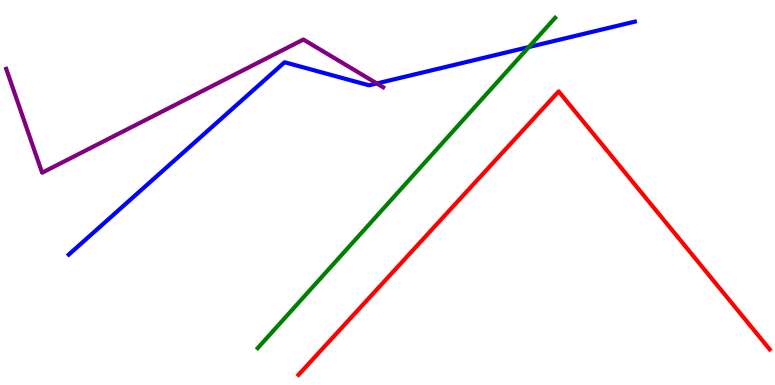[{'lines': ['blue', 'red'], 'intersections': []}, {'lines': ['green', 'red'], 'intersections': []}, {'lines': ['purple', 'red'], 'intersections': []}, {'lines': ['blue', 'green'], 'intersections': [{'x': 6.82, 'y': 8.78}]}, {'lines': ['blue', 'purple'], 'intersections': [{'x': 4.86, 'y': 7.83}]}, {'lines': ['green', 'purple'], 'intersections': []}]